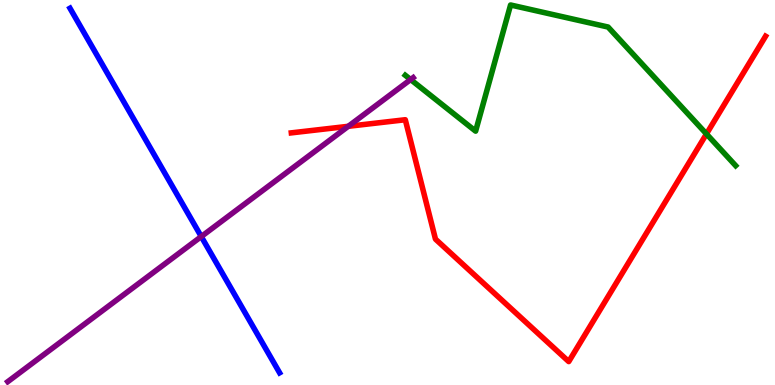[{'lines': ['blue', 'red'], 'intersections': []}, {'lines': ['green', 'red'], 'intersections': [{'x': 9.12, 'y': 6.52}]}, {'lines': ['purple', 'red'], 'intersections': [{'x': 4.49, 'y': 6.72}]}, {'lines': ['blue', 'green'], 'intersections': []}, {'lines': ['blue', 'purple'], 'intersections': [{'x': 2.6, 'y': 3.86}]}, {'lines': ['green', 'purple'], 'intersections': [{'x': 5.3, 'y': 7.93}]}]